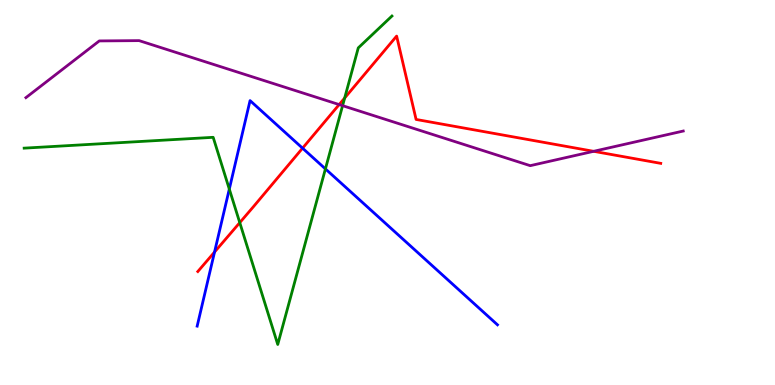[{'lines': ['blue', 'red'], 'intersections': [{'x': 2.77, 'y': 3.45}, {'x': 3.9, 'y': 6.15}]}, {'lines': ['green', 'red'], 'intersections': [{'x': 3.09, 'y': 4.22}, {'x': 4.45, 'y': 7.45}]}, {'lines': ['purple', 'red'], 'intersections': [{'x': 4.38, 'y': 7.28}, {'x': 7.66, 'y': 6.07}]}, {'lines': ['blue', 'green'], 'intersections': [{'x': 2.96, 'y': 5.09}, {'x': 4.2, 'y': 5.61}]}, {'lines': ['blue', 'purple'], 'intersections': []}, {'lines': ['green', 'purple'], 'intersections': [{'x': 4.42, 'y': 7.26}]}]